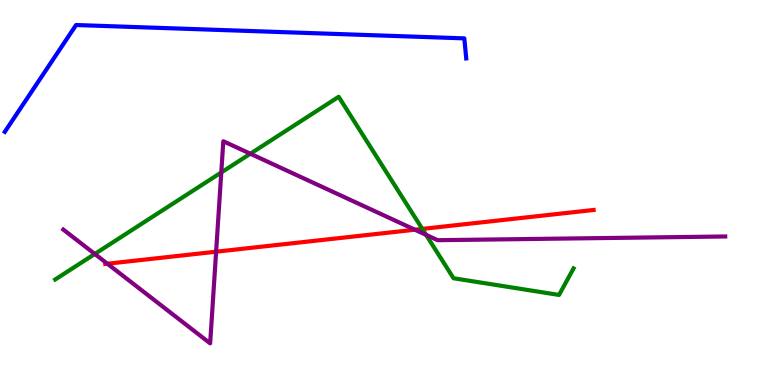[{'lines': ['blue', 'red'], 'intersections': []}, {'lines': ['green', 'red'], 'intersections': [{'x': 5.45, 'y': 4.05}]}, {'lines': ['purple', 'red'], 'intersections': [{'x': 1.39, 'y': 3.15}, {'x': 2.79, 'y': 3.46}, {'x': 5.35, 'y': 4.03}]}, {'lines': ['blue', 'green'], 'intersections': []}, {'lines': ['blue', 'purple'], 'intersections': []}, {'lines': ['green', 'purple'], 'intersections': [{'x': 1.22, 'y': 3.4}, {'x': 2.86, 'y': 5.52}, {'x': 3.23, 'y': 6.01}, {'x': 5.5, 'y': 3.9}]}]